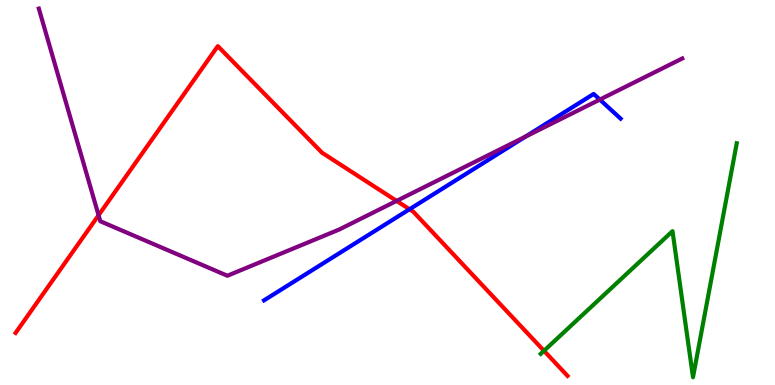[{'lines': ['blue', 'red'], 'intersections': [{'x': 5.28, 'y': 4.56}]}, {'lines': ['green', 'red'], 'intersections': [{'x': 7.02, 'y': 0.888}]}, {'lines': ['purple', 'red'], 'intersections': [{'x': 1.27, 'y': 4.41}, {'x': 5.12, 'y': 4.78}]}, {'lines': ['blue', 'green'], 'intersections': []}, {'lines': ['blue', 'purple'], 'intersections': [{'x': 6.78, 'y': 6.45}, {'x': 7.74, 'y': 7.41}]}, {'lines': ['green', 'purple'], 'intersections': []}]